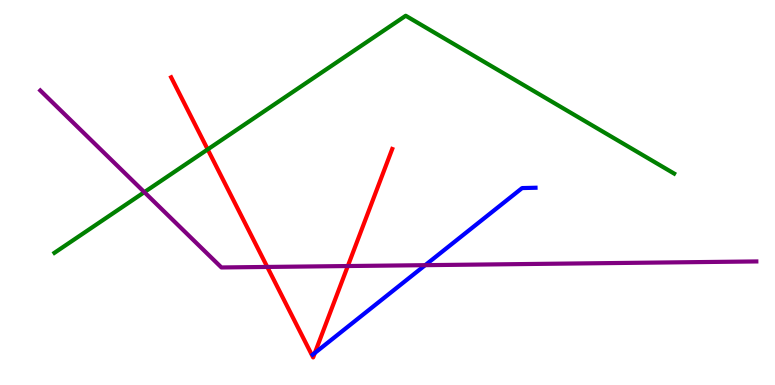[{'lines': ['blue', 'red'], 'intersections': [{'x': 4.06, 'y': 0.832}]}, {'lines': ['green', 'red'], 'intersections': [{'x': 2.68, 'y': 6.12}]}, {'lines': ['purple', 'red'], 'intersections': [{'x': 3.45, 'y': 3.07}, {'x': 4.49, 'y': 3.09}]}, {'lines': ['blue', 'green'], 'intersections': []}, {'lines': ['blue', 'purple'], 'intersections': [{'x': 5.49, 'y': 3.11}]}, {'lines': ['green', 'purple'], 'intersections': [{'x': 1.86, 'y': 5.01}]}]